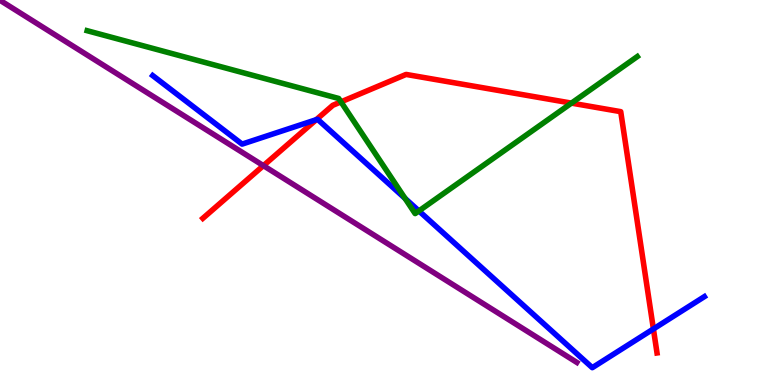[{'lines': ['blue', 'red'], 'intersections': [{'x': 4.08, 'y': 6.89}, {'x': 8.43, 'y': 1.46}]}, {'lines': ['green', 'red'], 'intersections': [{'x': 4.4, 'y': 7.35}, {'x': 7.37, 'y': 7.32}]}, {'lines': ['purple', 'red'], 'intersections': [{'x': 3.4, 'y': 5.7}]}, {'lines': ['blue', 'green'], 'intersections': [{'x': 5.23, 'y': 4.85}, {'x': 5.41, 'y': 4.52}]}, {'lines': ['blue', 'purple'], 'intersections': []}, {'lines': ['green', 'purple'], 'intersections': []}]